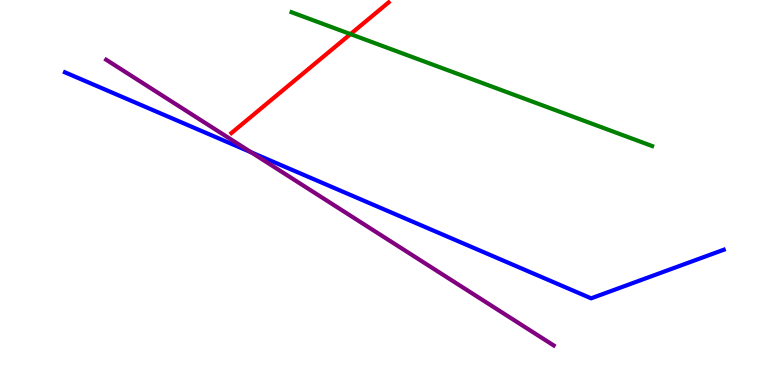[{'lines': ['blue', 'red'], 'intersections': []}, {'lines': ['green', 'red'], 'intersections': [{'x': 4.52, 'y': 9.11}]}, {'lines': ['purple', 'red'], 'intersections': []}, {'lines': ['blue', 'green'], 'intersections': []}, {'lines': ['blue', 'purple'], 'intersections': [{'x': 3.24, 'y': 6.04}]}, {'lines': ['green', 'purple'], 'intersections': []}]